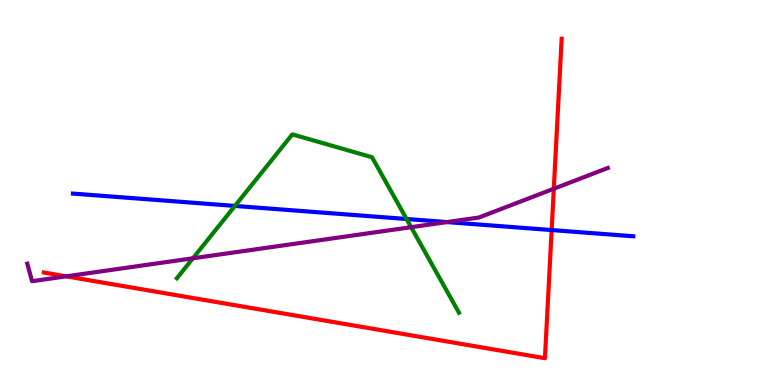[{'lines': ['blue', 'red'], 'intersections': [{'x': 7.12, 'y': 4.02}]}, {'lines': ['green', 'red'], 'intersections': []}, {'lines': ['purple', 'red'], 'intersections': [{'x': 0.854, 'y': 2.82}, {'x': 7.15, 'y': 5.1}]}, {'lines': ['blue', 'green'], 'intersections': [{'x': 3.03, 'y': 4.65}, {'x': 5.25, 'y': 4.31}]}, {'lines': ['blue', 'purple'], 'intersections': [{'x': 5.77, 'y': 4.23}]}, {'lines': ['green', 'purple'], 'intersections': [{'x': 2.49, 'y': 3.29}, {'x': 5.31, 'y': 4.1}]}]